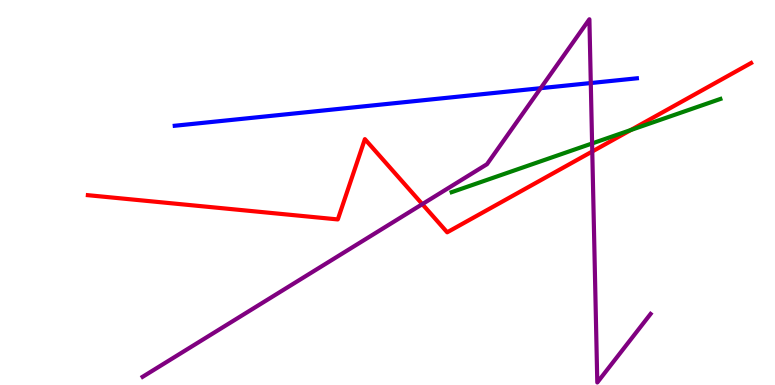[{'lines': ['blue', 'red'], 'intersections': []}, {'lines': ['green', 'red'], 'intersections': [{'x': 8.14, 'y': 6.62}]}, {'lines': ['purple', 'red'], 'intersections': [{'x': 5.45, 'y': 4.7}, {'x': 7.64, 'y': 6.07}]}, {'lines': ['blue', 'green'], 'intersections': []}, {'lines': ['blue', 'purple'], 'intersections': [{'x': 6.98, 'y': 7.71}, {'x': 7.62, 'y': 7.84}]}, {'lines': ['green', 'purple'], 'intersections': [{'x': 7.64, 'y': 6.27}]}]